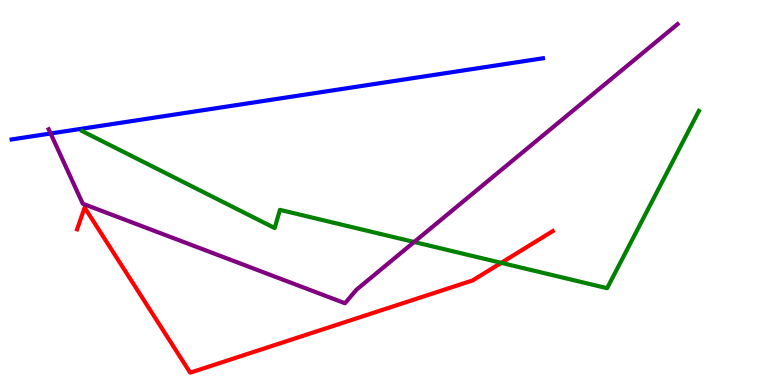[{'lines': ['blue', 'red'], 'intersections': []}, {'lines': ['green', 'red'], 'intersections': [{'x': 6.47, 'y': 3.17}]}, {'lines': ['purple', 'red'], 'intersections': []}, {'lines': ['blue', 'green'], 'intersections': []}, {'lines': ['blue', 'purple'], 'intersections': [{'x': 0.653, 'y': 6.53}]}, {'lines': ['green', 'purple'], 'intersections': [{'x': 5.34, 'y': 3.71}]}]